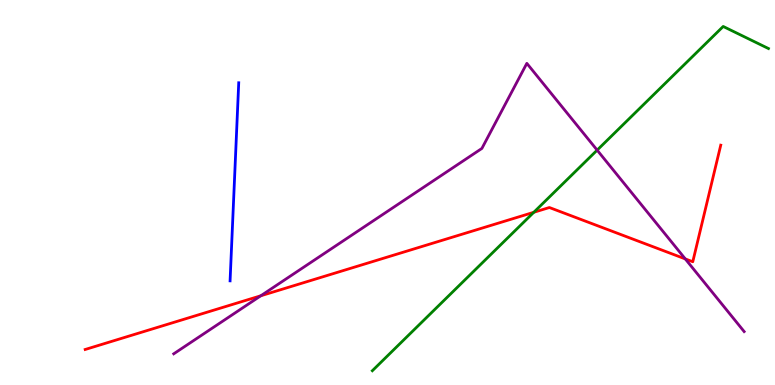[{'lines': ['blue', 'red'], 'intersections': []}, {'lines': ['green', 'red'], 'intersections': [{'x': 6.89, 'y': 4.49}]}, {'lines': ['purple', 'red'], 'intersections': [{'x': 3.37, 'y': 2.32}, {'x': 8.84, 'y': 3.28}]}, {'lines': ['blue', 'green'], 'intersections': []}, {'lines': ['blue', 'purple'], 'intersections': []}, {'lines': ['green', 'purple'], 'intersections': [{'x': 7.71, 'y': 6.1}]}]